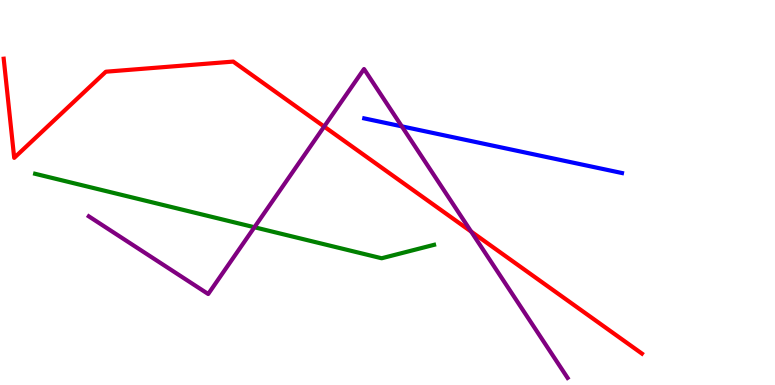[{'lines': ['blue', 'red'], 'intersections': []}, {'lines': ['green', 'red'], 'intersections': []}, {'lines': ['purple', 'red'], 'intersections': [{'x': 4.18, 'y': 6.71}, {'x': 6.08, 'y': 3.98}]}, {'lines': ['blue', 'green'], 'intersections': []}, {'lines': ['blue', 'purple'], 'intersections': [{'x': 5.18, 'y': 6.72}]}, {'lines': ['green', 'purple'], 'intersections': [{'x': 3.28, 'y': 4.1}]}]